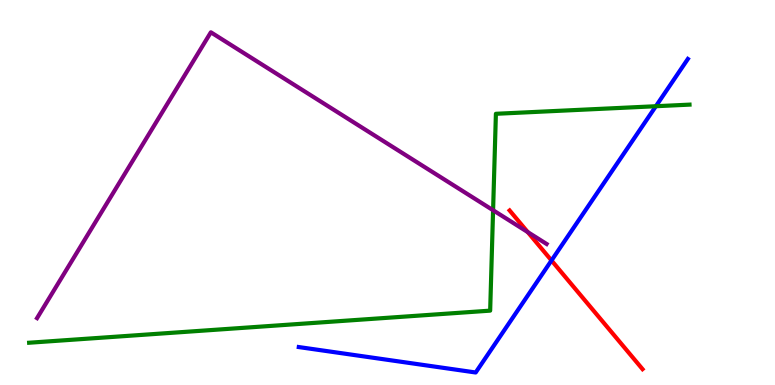[{'lines': ['blue', 'red'], 'intersections': [{'x': 7.12, 'y': 3.23}]}, {'lines': ['green', 'red'], 'intersections': []}, {'lines': ['purple', 'red'], 'intersections': [{'x': 6.81, 'y': 3.97}]}, {'lines': ['blue', 'green'], 'intersections': [{'x': 8.46, 'y': 7.24}]}, {'lines': ['blue', 'purple'], 'intersections': []}, {'lines': ['green', 'purple'], 'intersections': [{'x': 6.36, 'y': 4.54}]}]